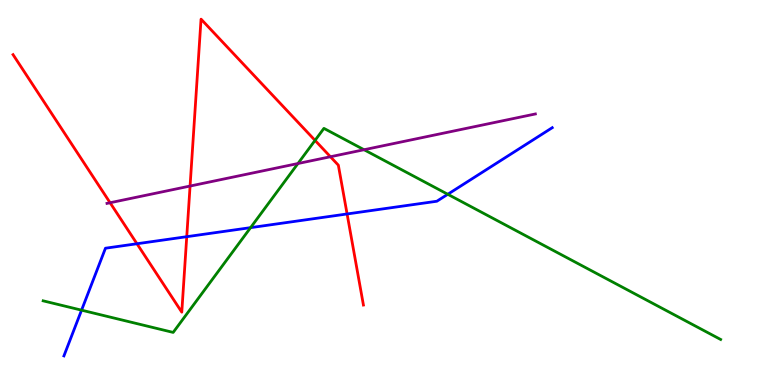[{'lines': ['blue', 'red'], 'intersections': [{'x': 1.77, 'y': 3.67}, {'x': 2.41, 'y': 3.85}, {'x': 4.48, 'y': 4.44}]}, {'lines': ['green', 'red'], 'intersections': [{'x': 4.07, 'y': 6.35}]}, {'lines': ['purple', 'red'], 'intersections': [{'x': 1.42, 'y': 4.73}, {'x': 2.45, 'y': 5.17}, {'x': 4.26, 'y': 5.93}]}, {'lines': ['blue', 'green'], 'intersections': [{'x': 1.05, 'y': 1.94}, {'x': 3.23, 'y': 4.09}, {'x': 5.78, 'y': 4.95}]}, {'lines': ['blue', 'purple'], 'intersections': []}, {'lines': ['green', 'purple'], 'intersections': [{'x': 3.84, 'y': 5.75}, {'x': 4.7, 'y': 6.11}]}]